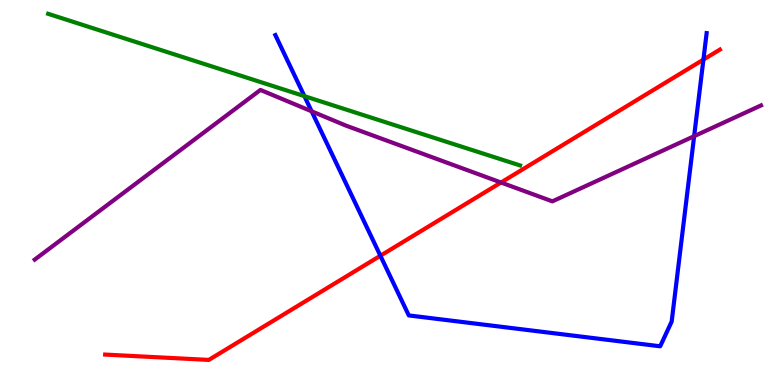[{'lines': ['blue', 'red'], 'intersections': [{'x': 4.91, 'y': 3.36}, {'x': 9.08, 'y': 8.45}]}, {'lines': ['green', 'red'], 'intersections': []}, {'lines': ['purple', 'red'], 'intersections': [{'x': 6.46, 'y': 5.26}]}, {'lines': ['blue', 'green'], 'intersections': [{'x': 3.93, 'y': 7.5}]}, {'lines': ['blue', 'purple'], 'intersections': [{'x': 4.02, 'y': 7.11}, {'x': 8.96, 'y': 6.46}]}, {'lines': ['green', 'purple'], 'intersections': []}]